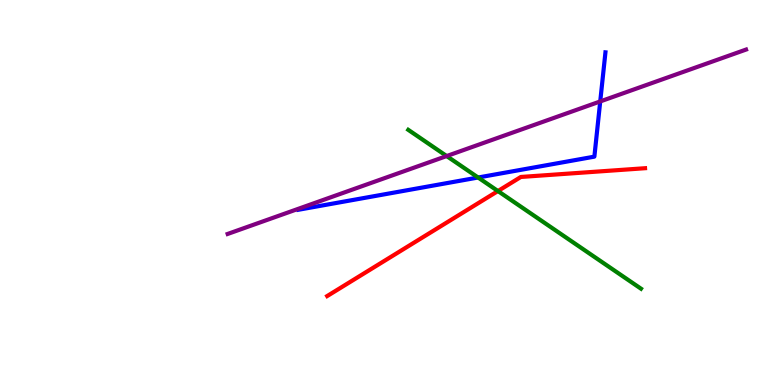[{'lines': ['blue', 'red'], 'intersections': []}, {'lines': ['green', 'red'], 'intersections': [{'x': 6.43, 'y': 5.04}]}, {'lines': ['purple', 'red'], 'intersections': []}, {'lines': ['blue', 'green'], 'intersections': [{'x': 6.17, 'y': 5.39}]}, {'lines': ['blue', 'purple'], 'intersections': [{'x': 7.74, 'y': 7.37}]}, {'lines': ['green', 'purple'], 'intersections': [{'x': 5.76, 'y': 5.95}]}]